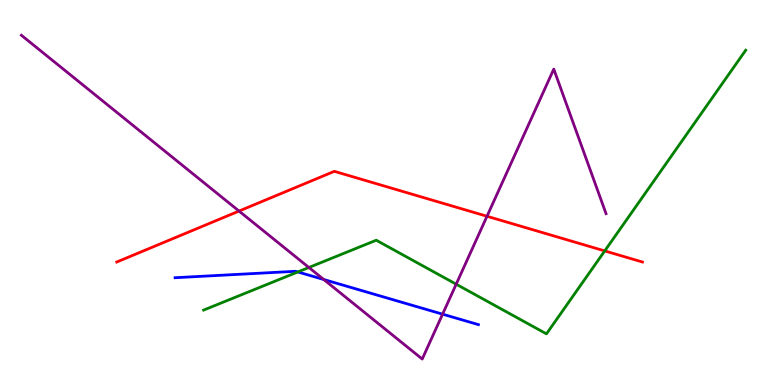[{'lines': ['blue', 'red'], 'intersections': []}, {'lines': ['green', 'red'], 'intersections': [{'x': 7.8, 'y': 3.48}]}, {'lines': ['purple', 'red'], 'intersections': [{'x': 3.08, 'y': 4.52}, {'x': 6.28, 'y': 4.38}]}, {'lines': ['blue', 'green'], 'intersections': [{'x': 3.84, 'y': 2.94}]}, {'lines': ['blue', 'purple'], 'intersections': [{'x': 4.18, 'y': 2.74}, {'x': 5.71, 'y': 1.84}]}, {'lines': ['green', 'purple'], 'intersections': [{'x': 3.99, 'y': 3.05}, {'x': 5.89, 'y': 2.62}]}]